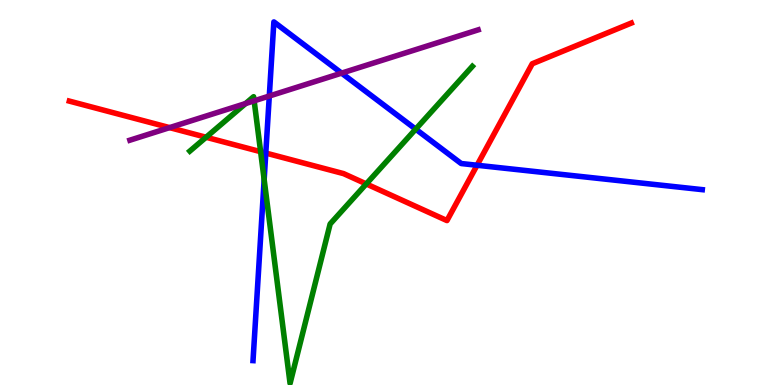[{'lines': ['blue', 'red'], 'intersections': [{'x': 3.43, 'y': 6.02}, {'x': 6.16, 'y': 5.71}]}, {'lines': ['green', 'red'], 'intersections': [{'x': 2.66, 'y': 6.43}, {'x': 3.36, 'y': 6.06}, {'x': 4.73, 'y': 5.22}]}, {'lines': ['purple', 'red'], 'intersections': [{'x': 2.19, 'y': 6.69}]}, {'lines': ['blue', 'green'], 'intersections': [{'x': 3.41, 'y': 5.34}, {'x': 5.36, 'y': 6.65}]}, {'lines': ['blue', 'purple'], 'intersections': [{'x': 3.47, 'y': 7.51}, {'x': 4.41, 'y': 8.1}]}, {'lines': ['green', 'purple'], 'intersections': [{'x': 3.17, 'y': 7.31}, {'x': 3.28, 'y': 7.38}]}]